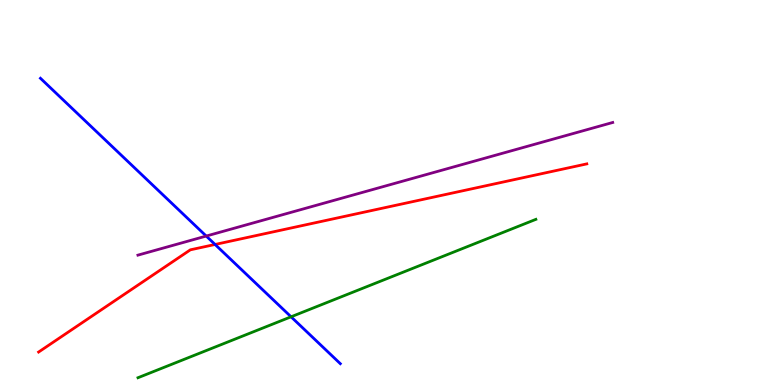[{'lines': ['blue', 'red'], 'intersections': [{'x': 2.78, 'y': 3.65}]}, {'lines': ['green', 'red'], 'intersections': []}, {'lines': ['purple', 'red'], 'intersections': []}, {'lines': ['blue', 'green'], 'intersections': [{'x': 3.76, 'y': 1.77}]}, {'lines': ['blue', 'purple'], 'intersections': [{'x': 2.66, 'y': 3.87}]}, {'lines': ['green', 'purple'], 'intersections': []}]